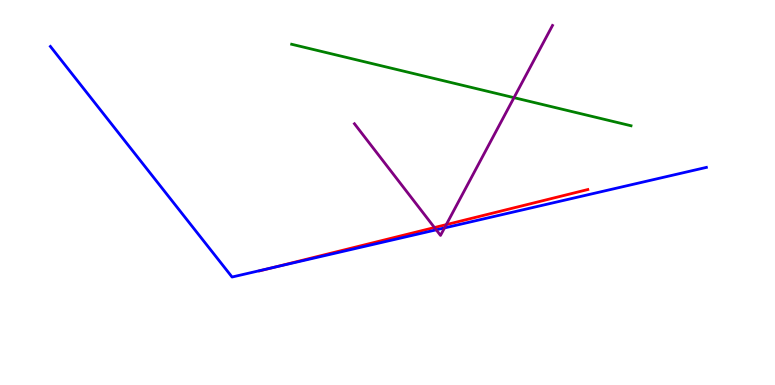[{'lines': ['blue', 'red'], 'intersections': [{'x': 3.51, 'y': 3.05}]}, {'lines': ['green', 'red'], 'intersections': []}, {'lines': ['purple', 'red'], 'intersections': [{'x': 5.61, 'y': 4.09}, {'x': 5.76, 'y': 4.17}]}, {'lines': ['blue', 'green'], 'intersections': []}, {'lines': ['blue', 'purple'], 'intersections': [{'x': 5.63, 'y': 4.03}, {'x': 5.74, 'y': 4.08}]}, {'lines': ['green', 'purple'], 'intersections': [{'x': 6.63, 'y': 7.46}]}]